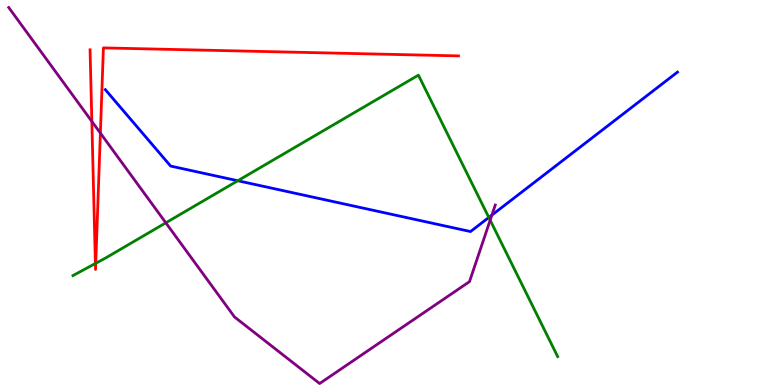[{'lines': ['blue', 'red'], 'intersections': []}, {'lines': ['green', 'red'], 'intersections': [{'x': 1.23, 'y': 3.16}, {'x': 1.24, 'y': 3.16}]}, {'lines': ['purple', 'red'], 'intersections': [{'x': 1.19, 'y': 6.85}, {'x': 1.3, 'y': 6.54}]}, {'lines': ['blue', 'green'], 'intersections': [{'x': 3.07, 'y': 5.31}, {'x': 6.31, 'y': 4.35}]}, {'lines': ['blue', 'purple'], 'intersections': [{'x': 6.35, 'y': 4.41}]}, {'lines': ['green', 'purple'], 'intersections': [{'x': 2.14, 'y': 4.21}, {'x': 6.32, 'y': 4.28}]}]